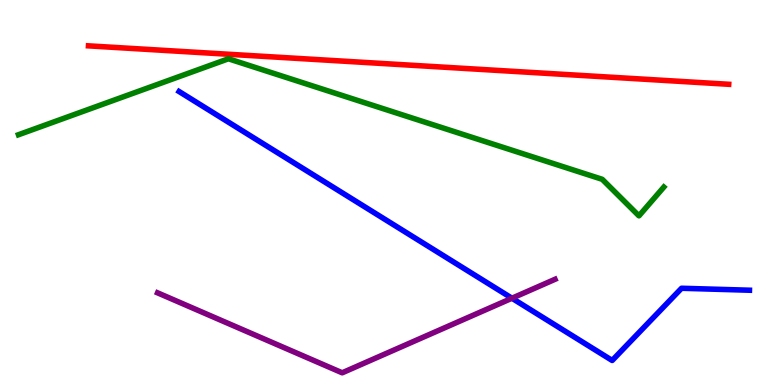[{'lines': ['blue', 'red'], 'intersections': []}, {'lines': ['green', 'red'], 'intersections': []}, {'lines': ['purple', 'red'], 'intersections': []}, {'lines': ['blue', 'green'], 'intersections': []}, {'lines': ['blue', 'purple'], 'intersections': [{'x': 6.61, 'y': 2.25}]}, {'lines': ['green', 'purple'], 'intersections': []}]